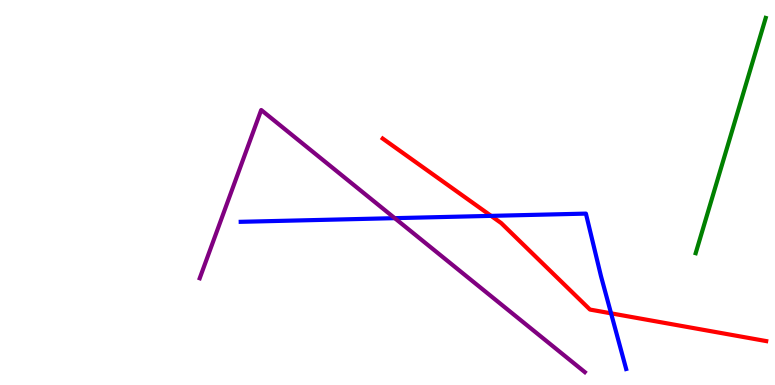[{'lines': ['blue', 'red'], 'intersections': [{'x': 6.34, 'y': 4.39}, {'x': 7.88, 'y': 1.86}]}, {'lines': ['green', 'red'], 'intersections': []}, {'lines': ['purple', 'red'], 'intersections': []}, {'lines': ['blue', 'green'], 'intersections': []}, {'lines': ['blue', 'purple'], 'intersections': [{'x': 5.09, 'y': 4.33}]}, {'lines': ['green', 'purple'], 'intersections': []}]